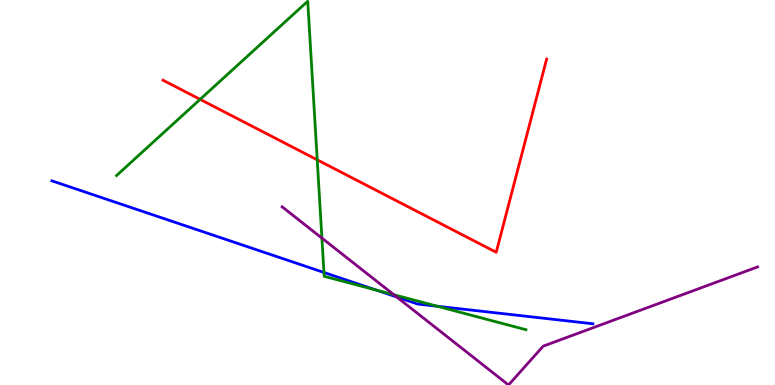[{'lines': ['blue', 'red'], 'intersections': []}, {'lines': ['green', 'red'], 'intersections': [{'x': 2.58, 'y': 7.42}, {'x': 4.09, 'y': 5.85}]}, {'lines': ['purple', 'red'], 'intersections': []}, {'lines': ['blue', 'green'], 'intersections': [{'x': 4.18, 'y': 2.92}, {'x': 4.85, 'y': 2.47}, {'x': 5.64, 'y': 2.05}]}, {'lines': ['blue', 'purple'], 'intersections': [{'x': 5.12, 'y': 2.29}]}, {'lines': ['green', 'purple'], 'intersections': [{'x': 4.15, 'y': 3.82}, {'x': 5.08, 'y': 2.34}]}]